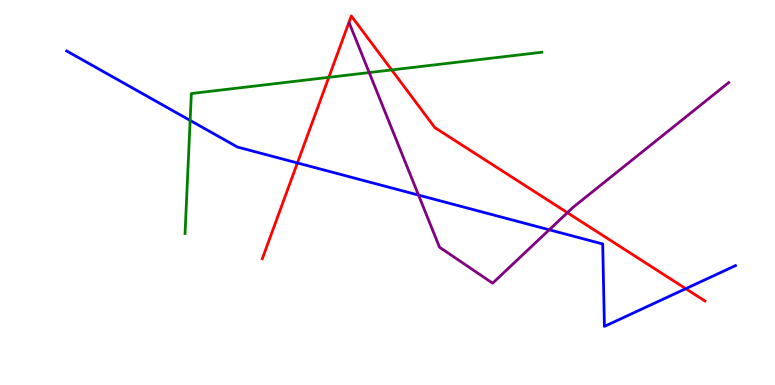[{'lines': ['blue', 'red'], 'intersections': [{'x': 3.84, 'y': 5.77}, {'x': 8.85, 'y': 2.5}]}, {'lines': ['green', 'red'], 'intersections': [{'x': 4.24, 'y': 7.99}, {'x': 5.05, 'y': 8.18}]}, {'lines': ['purple', 'red'], 'intersections': [{'x': 7.32, 'y': 4.48}]}, {'lines': ['blue', 'green'], 'intersections': [{'x': 2.45, 'y': 6.87}]}, {'lines': ['blue', 'purple'], 'intersections': [{'x': 5.4, 'y': 4.93}, {'x': 7.09, 'y': 4.03}]}, {'lines': ['green', 'purple'], 'intersections': [{'x': 4.76, 'y': 8.11}]}]